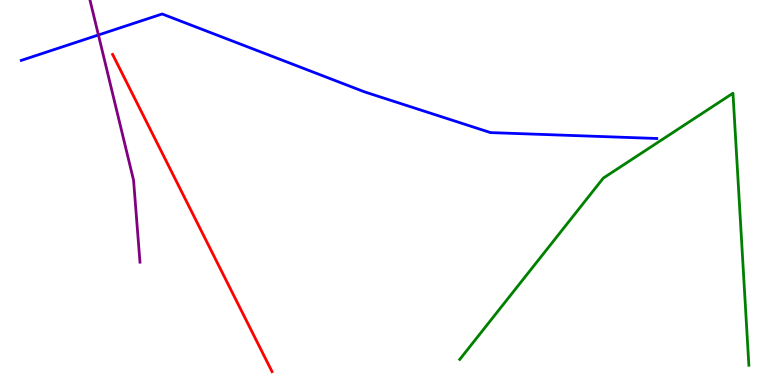[{'lines': ['blue', 'red'], 'intersections': []}, {'lines': ['green', 'red'], 'intersections': []}, {'lines': ['purple', 'red'], 'intersections': []}, {'lines': ['blue', 'green'], 'intersections': []}, {'lines': ['blue', 'purple'], 'intersections': [{'x': 1.27, 'y': 9.09}]}, {'lines': ['green', 'purple'], 'intersections': []}]